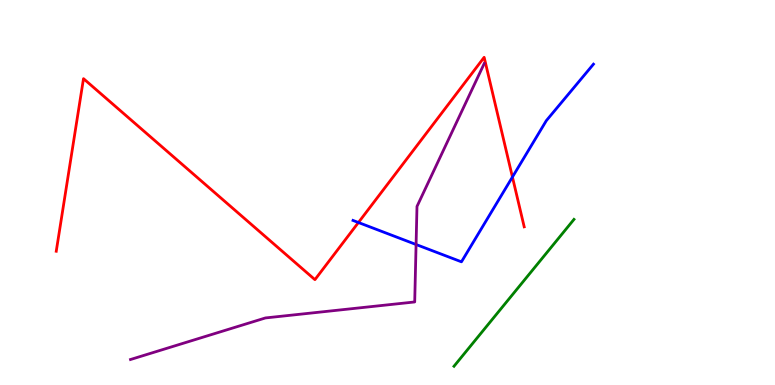[{'lines': ['blue', 'red'], 'intersections': [{'x': 4.62, 'y': 4.22}, {'x': 6.61, 'y': 5.4}]}, {'lines': ['green', 'red'], 'intersections': []}, {'lines': ['purple', 'red'], 'intersections': []}, {'lines': ['blue', 'green'], 'intersections': []}, {'lines': ['blue', 'purple'], 'intersections': [{'x': 5.37, 'y': 3.65}]}, {'lines': ['green', 'purple'], 'intersections': []}]